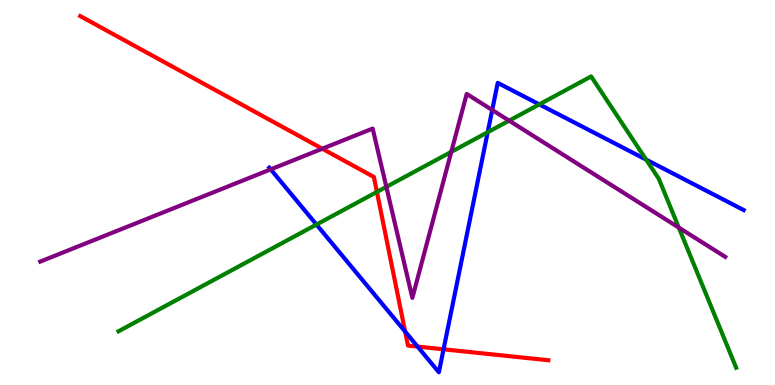[{'lines': ['blue', 'red'], 'intersections': [{'x': 5.23, 'y': 1.39}, {'x': 5.39, 'y': 0.998}, {'x': 5.72, 'y': 0.927}]}, {'lines': ['green', 'red'], 'intersections': [{'x': 4.86, 'y': 5.01}]}, {'lines': ['purple', 'red'], 'intersections': [{'x': 4.16, 'y': 6.14}]}, {'lines': ['blue', 'green'], 'intersections': [{'x': 4.08, 'y': 4.17}, {'x': 6.29, 'y': 6.57}, {'x': 6.96, 'y': 7.29}, {'x': 8.34, 'y': 5.85}]}, {'lines': ['blue', 'purple'], 'intersections': [{'x': 3.49, 'y': 5.6}, {'x': 6.35, 'y': 7.14}]}, {'lines': ['green', 'purple'], 'intersections': [{'x': 4.98, 'y': 5.15}, {'x': 5.82, 'y': 6.06}, {'x': 6.57, 'y': 6.87}, {'x': 8.76, 'y': 4.09}]}]